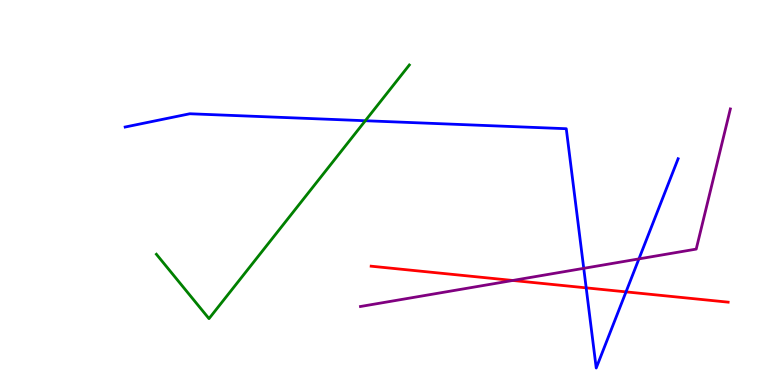[{'lines': ['blue', 'red'], 'intersections': [{'x': 7.56, 'y': 2.52}, {'x': 8.08, 'y': 2.42}]}, {'lines': ['green', 'red'], 'intersections': []}, {'lines': ['purple', 'red'], 'intersections': [{'x': 6.62, 'y': 2.72}]}, {'lines': ['blue', 'green'], 'intersections': [{'x': 4.71, 'y': 6.86}]}, {'lines': ['blue', 'purple'], 'intersections': [{'x': 7.53, 'y': 3.03}, {'x': 8.24, 'y': 3.28}]}, {'lines': ['green', 'purple'], 'intersections': []}]